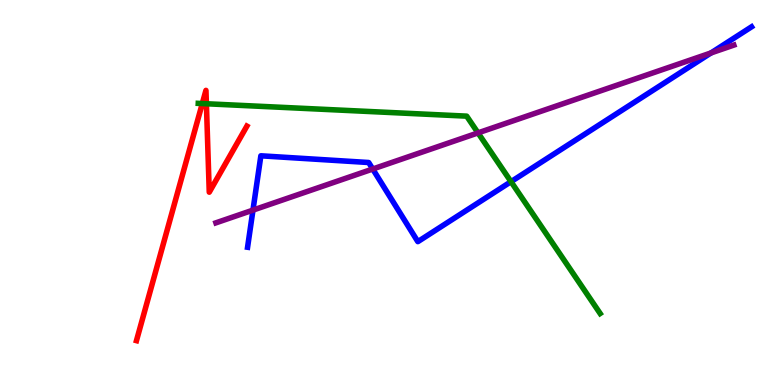[{'lines': ['blue', 'red'], 'intersections': []}, {'lines': ['green', 'red'], 'intersections': [{'x': 2.61, 'y': 7.31}, {'x': 2.66, 'y': 7.31}]}, {'lines': ['purple', 'red'], 'intersections': []}, {'lines': ['blue', 'green'], 'intersections': [{'x': 6.59, 'y': 5.28}]}, {'lines': ['blue', 'purple'], 'intersections': [{'x': 3.26, 'y': 4.54}, {'x': 4.81, 'y': 5.61}, {'x': 9.17, 'y': 8.63}]}, {'lines': ['green', 'purple'], 'intersections': [{'x': 6.17, 'y': 6.55}]}]